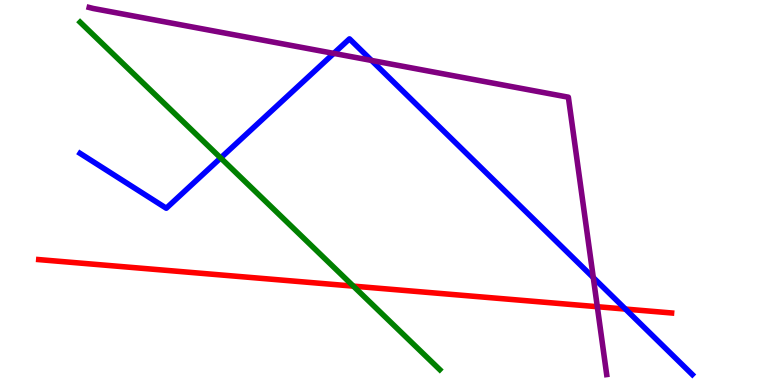[{'lines': ['blue', 'red'], 'intersections': [{'x': 8.07, 'y': 1.97}]}, {'lines': ['green', 'red'], 'intersections': [{'x': 4.56, 'y': 2.57}]}, {'lines': ['purple', 'red'], 'intersections': [{'x': 7.71, 'y': 2.03}]}, {'lines': ['blue', 'green'], 'intersections': [{'x': 2.85, 'y': 5.9}]}, {'lines': ['blue', 'purple'], 'intersections': [{'x': 4.31, 'y': 8.61}, {'x': 4.79, 'y': 8.43}, {'x': 7.66, 'y': 2.79}]}, {'lines': ['green', 'purple'], 'intersections': []}]